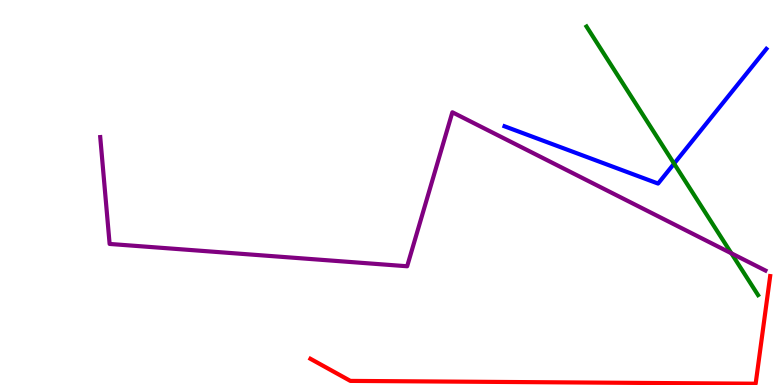[{'lines': ['blue', 'red'], 'intersections': []}, {'lines': ['green', 'red'], 'intersections': []}, {'lines': ['purple', 'red'], 'intersections': []}, {'lines': ['blue', 'green'], 'intersections': [{'x': 8.7, 'y': 5.75}]}, {'lines': ['blue', 'purple'], 'intersections': []}, {'lines': ['green', 'purple'], 'intersections': [{'x': 9.44, 'y': 3.42}]}]